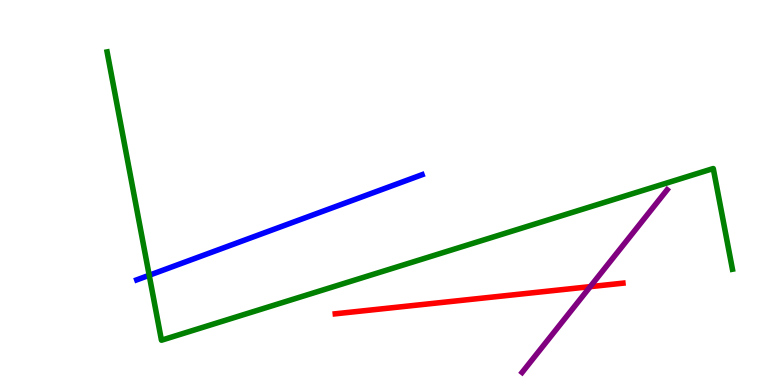[{'lines': ['blue', 'red'], 'intersections': []}, {'lines': ['green', 'red'], 'intersections': []}, {'lines': ['purple', 'red'], 'intersections': [{'x': 7.62, 'y': 2.55}]}, {'lines': ['blue', 'green'], 'intersections': [{'x': 1.93, 'y': 2.85}]}, {'lines': ['blue', 'purple'], 'intersections': []}, {'lines': ['green', 'purple'], 'intersections': []}]